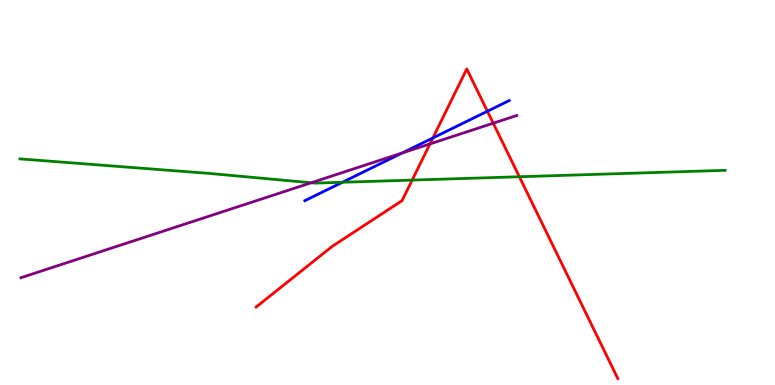[{'lines': ['blue', 'red'], 'intersections': [{'x': 5.59, 'y': 6.42}, {'x': 6.29, 'y': 7.11}]}, {'lines': ['green', 'red'], 'intersections': [{'x': 5.32, 'y': 5.32}, {'x': 6.7, 'y': 5.41}]}, {'lines': ['purple', 'red'], 'intersections': [{'x': 5.55, 'y': 6.26}, {'x': 6.36, 'y': 6.8}]}, {'lines': ['blue', 'green'], 'intersections': [{'x': 4.42, 'y': 5.27}]}, {'lines': ['blue', 'purple'], 'intersections': [{'x': 5.19, 'y': 6.03}]}, {'lines': ['green', 'purple'], 'intersections': [{'x': 4.02, 'y': 5.25}]}]